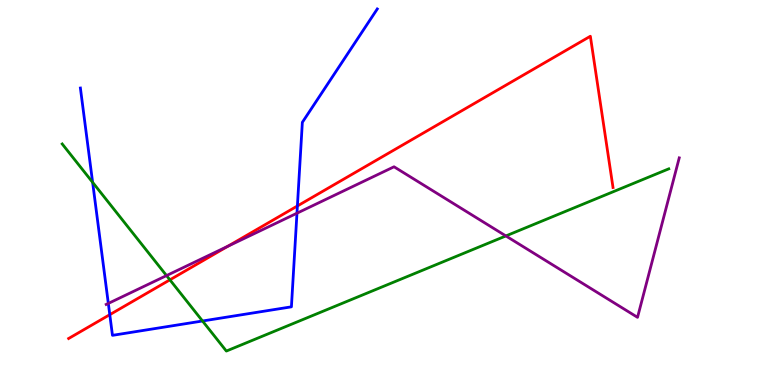[{'lines': ['blue', 'red'], 'intersections': [{'x': 1.42, 'y': 1.83}, {'x': 3.84, 'y': 4.65}]}, {'lines': ['green', 'red'], 'intersections': [{'x': 2.19, 'y': 2.73}]}, {'lines': ['purple', 'red'], 'intersections': [{'x': 2.94, 'y': 3.6}]}, {'lines': ['blue', 'green'], 'intersections': [{'x': 1.2, 'y': 5.26}, {'x': 2.61, 'y': 1.66}]}, {'lines': ['blue', 'purple'], 'intersections': [{'x': 1.4, 'y': 2.12}, {'x': 3.83, 'y': 4.46}]}, {'lines': ['green', 'purple'], 'intersections': [{'x': 2.15, 'y': 2.84}, {'x': 6.53, 'y': 3.87}]}]